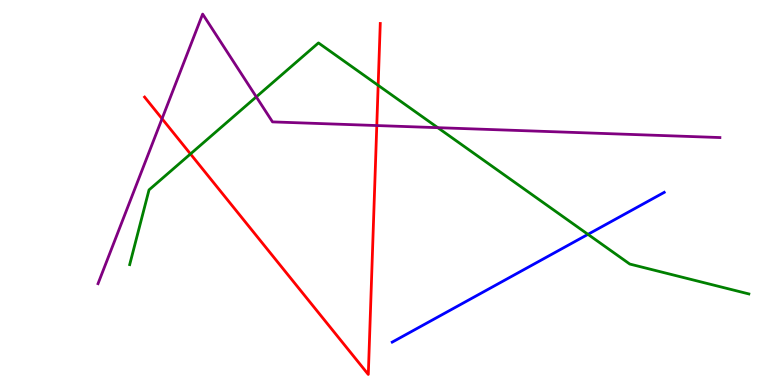[{'lines': ['blue', 'red'], 'intersections': []}, {'lines': ['green', 'red'], 'intersections': [{'x': 2.46, 'y': 6.0}, {'x': 4.88, 'y': 7.78}]}, {'lines': ['purple', 'red'], 'intersections': [{'x': 2.09, 'y': 6.92}, {'x': 4.86, 'y': 6.74}]}, {'lines': ['blue', 'green'], 'intersections': [{'x': 7.59, 'y': 3.91}]}, {'lines': ['blue', 'purple'], 'intersections': []}, {'lines': ['green', 'purple'], 'intersections': [{'x': 3.31, 'y': 7.48}, {'x': 5.65, 'y': 6.68}]}]